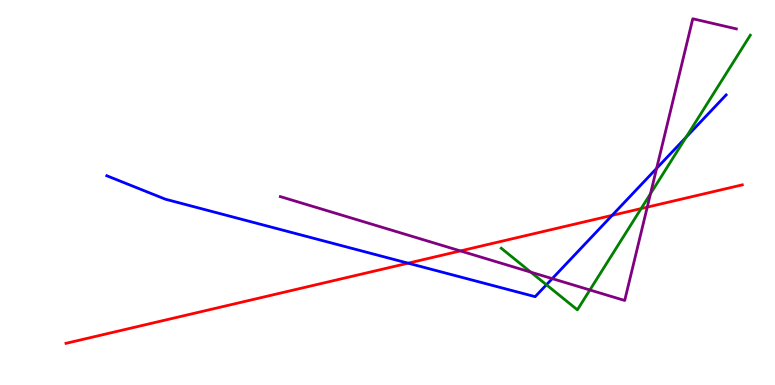[{'lines': ['blue', 'red'], 'intersections': [{'x': 5.27, 'y': 3.16}, {'x': 7.9, 'y': 4.41}]}, {'lines': ['green', 'red'], 'intersections': [{'x': 8.27, 'y': 4.58}]}, {'lines': ['purple', 'red'], 'intersections': [{'x': 5.94, 'y': 3.48}, {'x': 8.35, 'y': 4.62}]}, {'lines': ['blue', 'green'], 'intersections': [{'x': 7.05, 'y': 2.6}, {'x': 8.85, 'y': 6.43}]}, {'lines': ['blue', 'purple'], 'intersections': [{'x': 7.13, 'y': 2.76}, {'x': 8.47, 'y': 5.63}]}, {'lines': ['green', 'purple'], 'intersections': [{'x': 6.85, 'y': 2.93}, {'x': 7.61, 'y': 2.47}, {'x': 8.39, 'y': 4.97}]}]